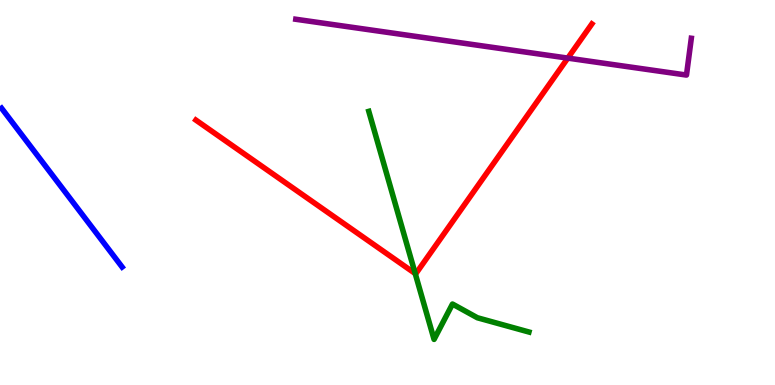[{'lines': ['blue', 'red'], 'intersections': []}, {'lines': ['green', 'red'], 'intersections': [{'x': 5.36, 'y': 2.89}]}, {'lines': ['purple', 'red'], 'intersections': [{'x': 7.33, 'y': 8.49}]}, {'lines': ['blue', 'green'], 'intersections': []}, {'lines': ['blue', 'purple'], 'intersections': []}, {'lines': ['green', 'purple'], 'intersections': []}]